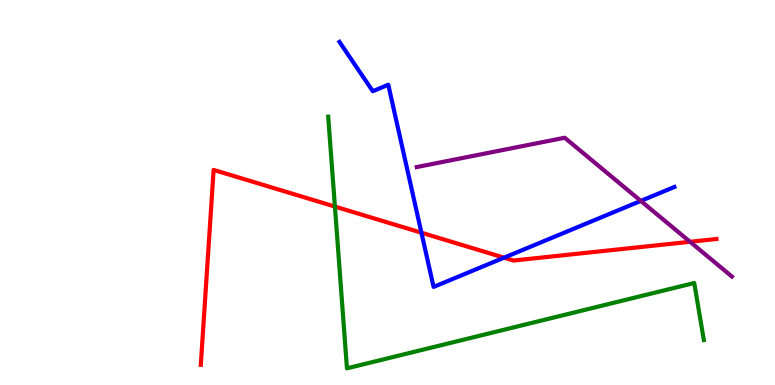[{'lines': ['blue', 'red'], 'intersections': [{'x': 5.44, 'y': 3.96}, {'x': 6.5, 'y': 3.31}]}, {'lines': ['green', 'red'], 'intersections': [{'x': 4.32, 'y': 4.63}]}, {'lines': ['purple', 'red'], 'intersections': [{'x': 8.9, 'y': 3.72}]}, {'lines': ['blue', 'green'], 'intersections': []}, {'lines': ['blue', 'purple'], 'intersections': [{'x': 8.27, 'y': 4.78}]}, {'lines': ['green', 'purple'], 'intersections': []}]